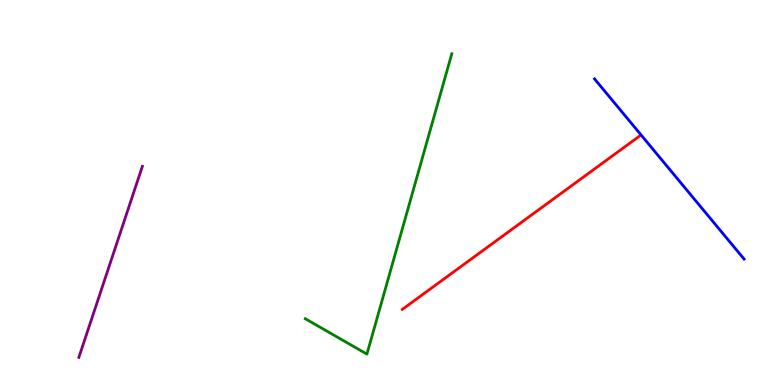[{'lines': ['blue', 'red'], 'intersections': []}, {'lines': ['green', 'red'], 'intersections': []}, {'lines': ['purple', 'red'], 'intersections': []}, {'lines': ['blue', 'green'], 'intersections': []}, {'lines': ['blue', 'purple'], 'intersections': []}, {'lines': ['green', 'purple'], 'intersections': []}]